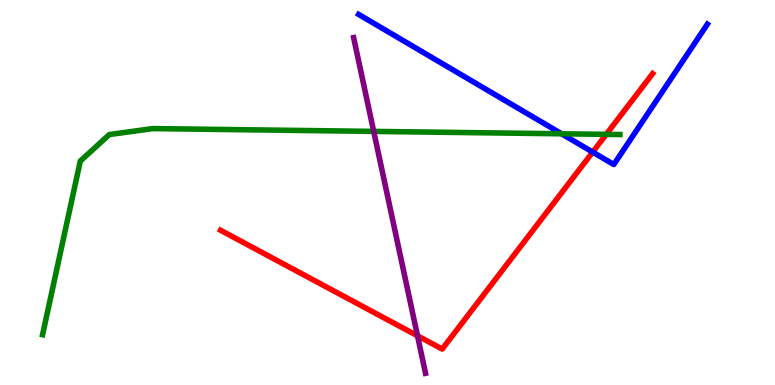[{'lines': ['blue', 'red'], 'intersections': [{'x': 7.65, 'y': 6.05}]}, {'lines': ['green', 'red'], 'intersections': [{'x': 7.82, 'y': 6.51}]}, {'lines': ['purple', 'red'], 'intersections': [{'x': 5.39, 'y': 1.28}]}, {'lines': ['blue', 'green'], 'intersections': [{'x': 7.25, 'y': 6.53}]}, {'lines': ['blue', 'purple'], 'intersections': []}, {'lines': ['green', 'purple'], 'intersections': [{'x': 4.82, 'y': 6.59}]}]